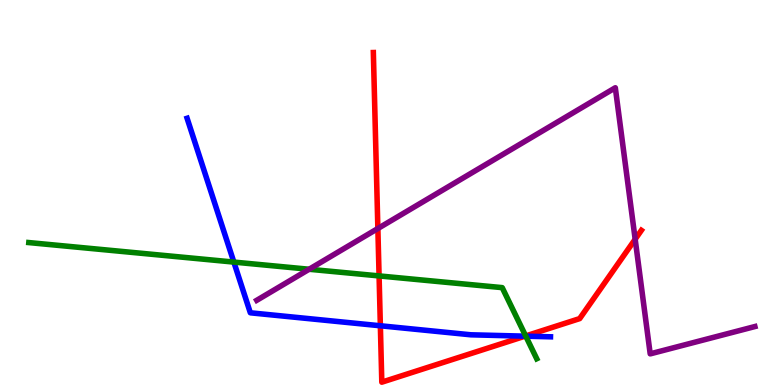[{'lines': ['blue', 'red'], 'intersections': [{'x': 4.91, 'y': 1.54}, {'x': 6.77, 'y': 1.27}]}, {'lines': ['green', 'red'], 'intersections': [{'x': 4.89, 'y': 2.83}, {'x': 6.78, 'y': 1.27}]}, {'lines': ['purple', 'red'], 'intersections': [{'x': 4.88, 'y': 4.06}, {'x': 8.2, 'y': 3.79}]}, {'lines': ['blue', 'green'], 'intersections': [{'x': 3.02, 'y': 3.19}, {'x': 6.78, 'y': 1.27}]}, {'lines': ['blue', 'purple'], 'intersections': []}, {'lines': ['green', 'purple'], 'intersections': [{'x': 3.99, 'y': 3.01}]}]